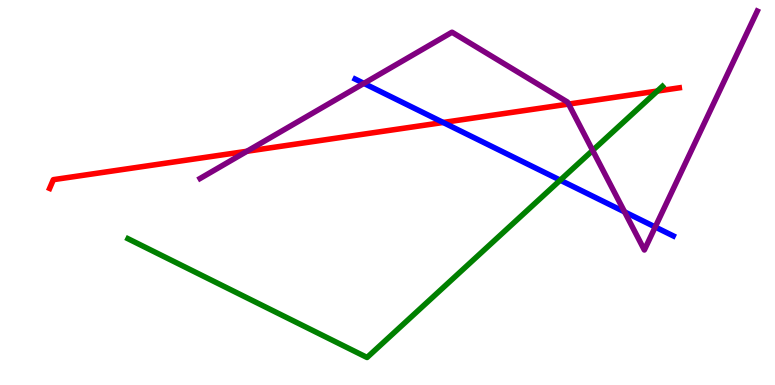[{'lines': ['blue', 'red'], 'intersections': [{'x': 5.72, 'y': 6.82}]}, {'lines': ['green', 'red'], 'intersections': [{'x': 8.48, 'y': 7.64}]}, {'lines': ['purple', 'red'], 'intersections': [{'x': 3.19, 'y': 6.07}, {'x': 7.34, 'y': 7.3}]}, {'lines': ['blue', 'green'], 'intersections': [{'x': 7.23, 'y': 5.32}]}, {'lines': ['blue', 'purple'], 'intersections': [{'x': 4.7, 'y': 7.83}, {'x': 8.06, 'y': 4.5}, {'x': 8.45, 'y': 4.1}]}, {'lines': ['green', 'purple'], 'intersections': [{'x': 7.65, 'y': 6.09}]}]